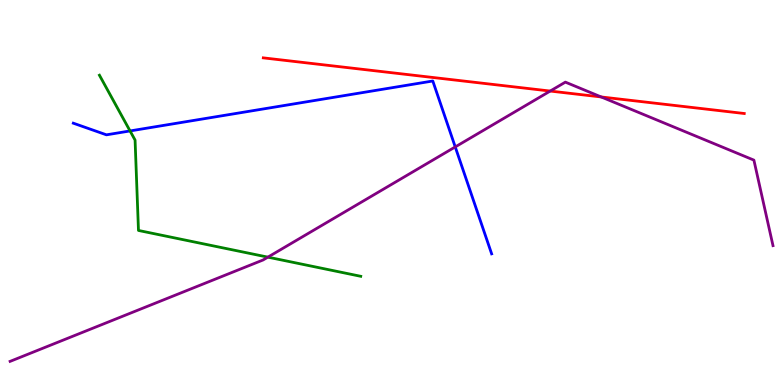[{'lines': ['blue', 'red'], 'intersections': []}, {'lines': ['green', 'red'], 'intersections': []}, {'lines': ['purple', 'red'], 'intersections': [{'x': 7.1, 'y': 7.63}, {'x': 7.76, 'y': 7.48}]}, {'lines': ['blue', 'green'], 'intersections': [{'x': 1.68, 'y': 6.6}]}, {'lines': ['blue', 'purple'], 'intersections': [{'x': 5.87, 'y': 6.18}]}, {'lines': ['green', 'purple'], 'intersections': [{'x': 3.46, 'y': 3.32}]}]